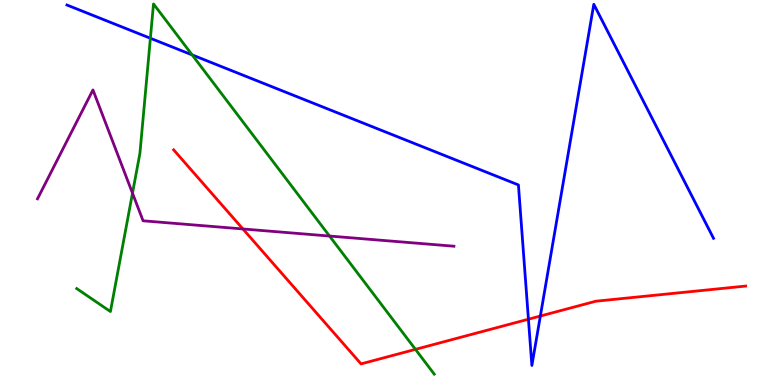[{'lines': ['blue', 'red'], 'intersections': [{'x': 6.82, 'y': 1.71}, {'x': 6.97, 'y': 1.79}]}, {'lines': ['green', 'red'], 'intersections': [{'x': 5.36, 'y': 0.926}]}, {'lines': ['purple', 'red'], 'intersections': [{'x': 3.13, 'y': 4.05}]}, {'lines': ['blue', 'green'], 'intersections': [{'x': 1.94, 'y': 9.01}, {'x': 2.48, 'y': 8.57}]}, {'lines': ['blue', 'purple'], 'intersections': []}, {'lines': ['green', 'purple'], 'intersections': [{'x': 1.71, 'y': 4.98}, {'x': 4.25, 'y': 3.87}]}]